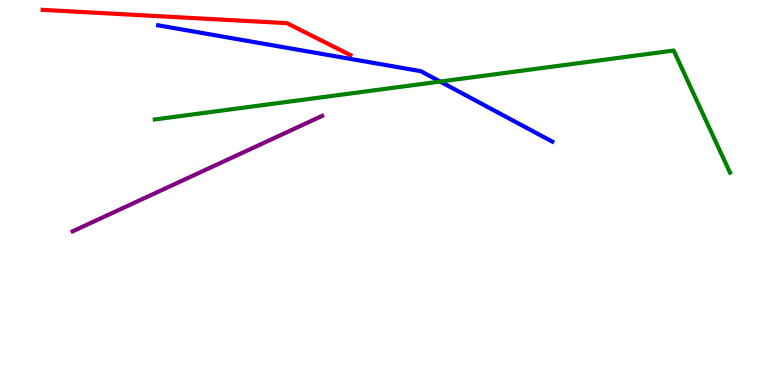[{'lines': ['blue', 'red'], 'intersections': []}, {'lines': ['green', 'red'], 'intersections': []}, {'lines': ['purple', 'red'], 'intersections': []}, {'lines': ['blue', 'green'], 'intersections': [{'x': 5.68, 'y': 7.88}]}, {'lines': ['blue', 'purple'], 'intersections': []}, {'lines': ['green', 'purple'], 'intersections': []}]